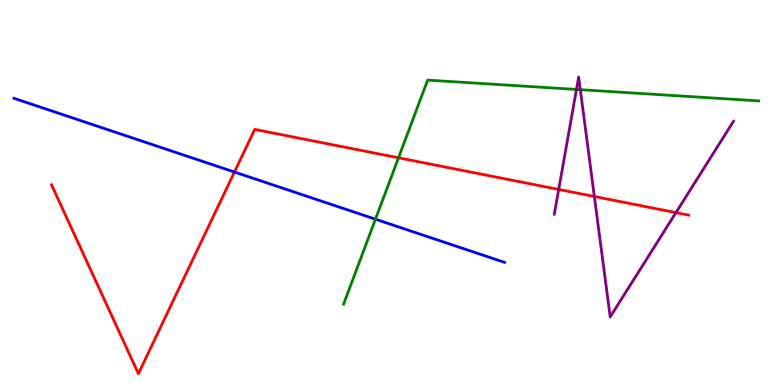[{'lines': ['blue', 'red'], 'intersections': [{'x': 3.02, 'y': 5.53}]}, {'lines': ['green', 'red'], 'intersections': [{'x': 5.14, 'y': 5.9}]}, {'lines': ['purple', 'red'], 'intersections': [{'x': 7.21, 'y': 5.08}, {'x': 7.67, 'y': 4.9}, {'x': 8.72, 'y': 4.48}]}, {'lines': ['blue', 'green'], 'intersections': [{'x': 4.84, 'y': 4.31}]}, {'lines': ['blue', 'purple'], 'intersections': []}, {'lines': ['green', 'purple'], 'intersections': [{'x': 7.44, 'y': 7.68}, {'x': 7.49, 'y': 7.67}]}]